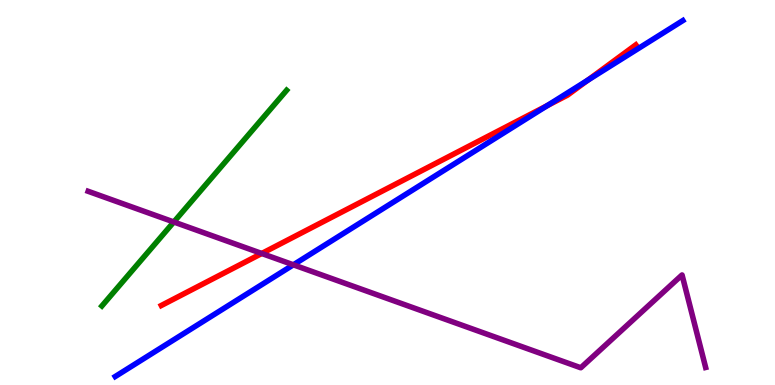[{'lines': ['blue', 'red'], 'intersections': [{'x': 7.06, 'y': 7.26}, {'x': 7.58, 'y': 7.92}]}, {'lines': ['green', 'red'], 'intersections': []}, {'lines': ['purple', 'red'], 'intersections': [{'x': 3.38, 'y': 3.42}]}, {'lines': ['blue', 'green'], 'intersections': []}, {'lines': ['blue', 'purple'], 'intersections': [{'x': 3.79, 'y': 3.12}]}, {'lines': ['green', 'purple'], 'intersections': [{'x': 2.24, 'y': 4.23}]}]